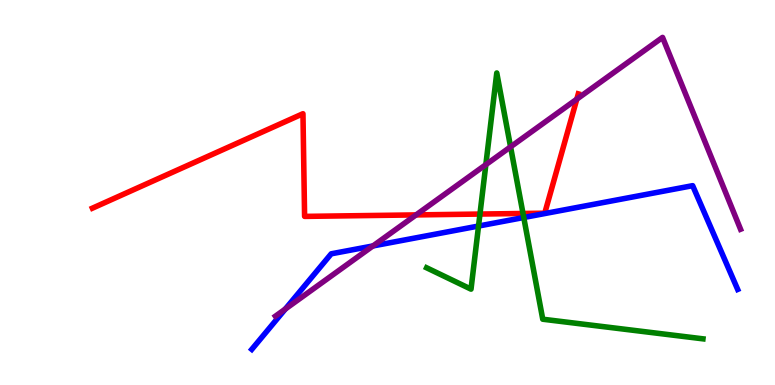[{'lines': ['blue', 'red'], 'intersections': []}, {'lines': ['green', 'red'], 'intersections': [{'x': 6.19, 'y': 4.44}, {'x': 6.75, 'y': 4.46}]}, {'lines': ['purple', 'red'], 'intersections': [{'x': 5.37, 'y': 4.42}, {'x': 7.44, 'y': 7.42}]}, {'lines': ['blue', 'green'], 'intersections': [{'x': 6.17, 'y': 4.13}, {'x': 6.76, 'y': 4.35}]}, {'lines': ['blue', 'purple'], 'intersections': [{'x': 3.68, 'y': 1.97}, {'x': 4.81, 'y': 3.61}]}, {'lines': ['green', 'purple'], 'intersections': [{'x': 6.27, 'y': 5.72}, {'x': 6.59, 'y': 6.19}]}]